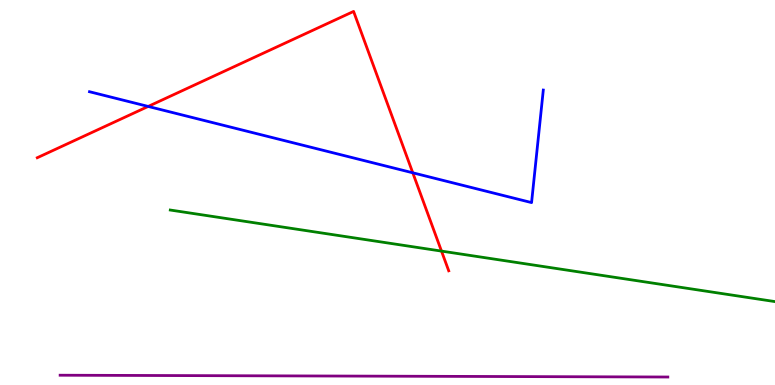[{'lines': ['blue', 'red'], 'intersections': [{'x': 1.91, 'y': 7.24}, {'x': 5.33, 'y': 5.51}]}, {'lines': ['green', 'red'], 'intersections': [{'x': 5.7, 'y': 3.48}]}, {'lines': ['purple', 'red'], 'intersections': []}, {'lines': ['blue', 'green'], 'intersections': []}, {'lines': ['blue', 'purple'], 'intersections': []}, {'lines': ['green', 'purple'], 'intersections': []}]